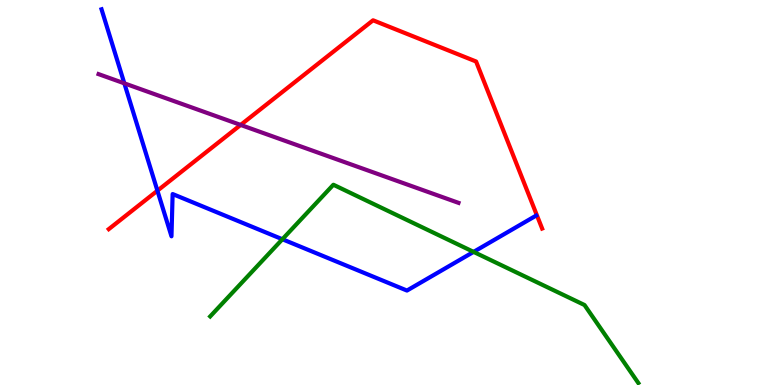[{'lines': ['blue', 'red'], 'intersections': [{'x': 2.03, 'y': 5.05}]}, {'lines': ['green', 'red'], 'intersections': []}, {'lines': ['purple', 'red'], 'intersections': [{'x': 3.11, 'y': 6.75}]}, {'lines': ['blue', 'green'], 'intersections': [{'x': 3.64, 'y': 3.79}, {'x': 6.11, 'y': 3.46}]}, {'lines': ['blue', 'purple'], 'intersections': [{'x': 1.6, 'y': 7.84}]}, {'lines': ['green', 'purple'], 'intersections': []}]